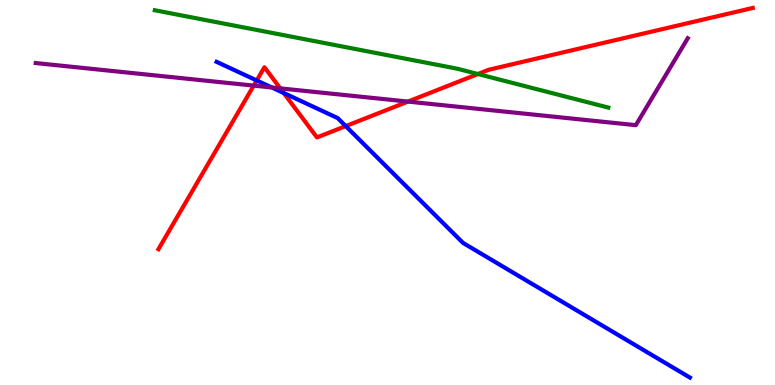[{'lines': ['blue', 'red'], 'intersections': [{'x': 3.31, 'y': 7.91}, {'x': 3.66, 'y': 7.58}, {'x': 4.46, 'y': 6.72}]}, {'lines': ['green', 'red'], 'intersections': [{'x': 6.17, 'y': 8.08}]}, {'lines': ['purple', 'red'], 'intersections': [{'x': 3.27, 'y': 7.78}, {'x': 3.62, 'y': 7.7}, {'x': 5.26, 'y': 7.36}]}, {'lines': ['blue', 'green'], 'intersections': []}, {'lines': ['blue', 'purple'], 'intersections': [{'x': 3.51, 'y': 7.73}]}, {'lines': ['green', 'purple'], 'intersections': []}]